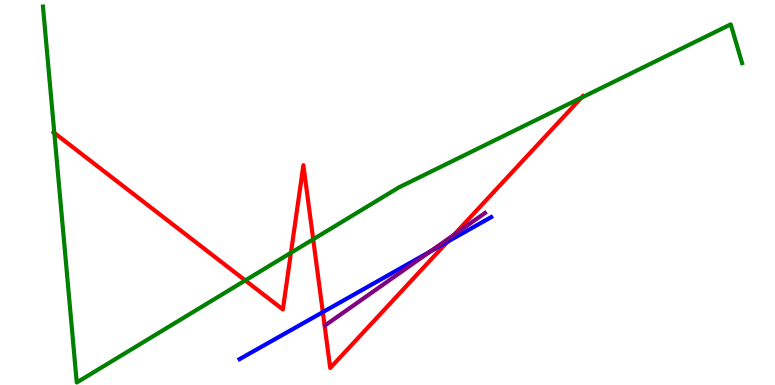[{'lines': ['blue', 'red'], 'intersections': [{'x': 4.17, 'y': 1.89}, {'x': 5.77, 'y': 3.72}]}, {'lines': ['green', 'red'], 'intersections': [{'x': 0.701, 'y': 6.55}, {'x': 3.16, 'y': 2.72}, {'x': 3.75, 'y': 3.43}, {'x': 4.04, 'y': 3.78}, {'x': 7.5, 'y': 7.46}]}, {'lines': ['purple', 'red'], 'intersections': [{'x': 5.86, 'y': 3.9}]}, {'lines': ['blue', 'green'], 'intersections': []}, {'lines': ['blue', 'purple'], 'intersections': [{'x': 5.55, 'y': 3.46}]}, {'lines': ['green', 'purple'], 'intersections': []}]